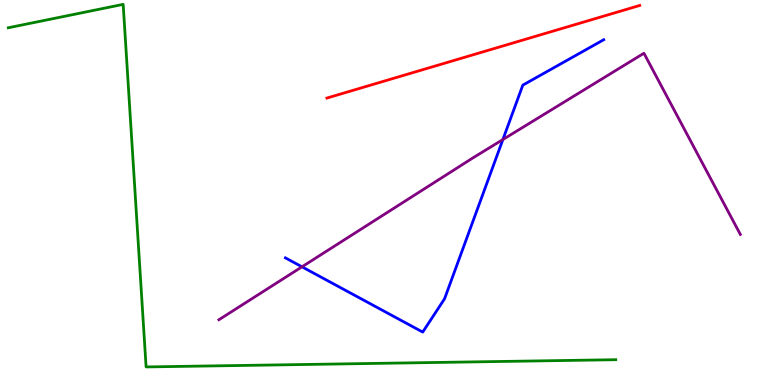[{'lines': ['blue', 'red'], 'intersections': []}, {'lines': ['green', 'red'], 'intersections': []}, {'lines': ['purple', 'red'], 'intersections': []}, {'lines': ['blue', 'green'], 'intersections': []}, {'lines': ['blue', 'purple'], 'intersections': [{'x': 3.9, 'y': 3.07}, {'x': 6.49, 'y': 6.38}]}, {'lines': ['green', 'purple'], 'intersections': []}]